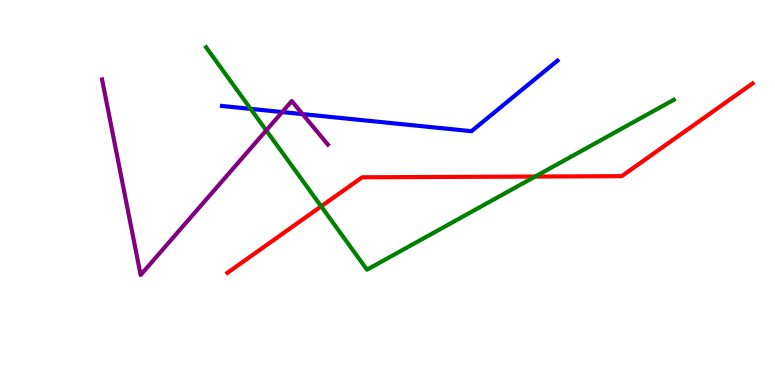[{'lines': ['blue', 'red'], 'intersections': []}, {'lines': ['green', 'red'], 'intersections': [{'x': 4.14, 'y': 4.64}, {'x': 6.91, 'y': 5.41}]}, {'lines': ['purple', 'red'], 'intersections': []}, {'lines': ['blue', 'green'], 'intersections': [{'x': 3.23, 'y': 7.17}]}, {'lines': ['blue', 'purple'], 'intersections': [{'x': 3.64, 'y': 7.09}, {'x': 3.9, 'y': 7.04}]}, {'lines': ['green', 'purple'], 'intersections': [{'x': 3.44, 'y': 6.61}]}]